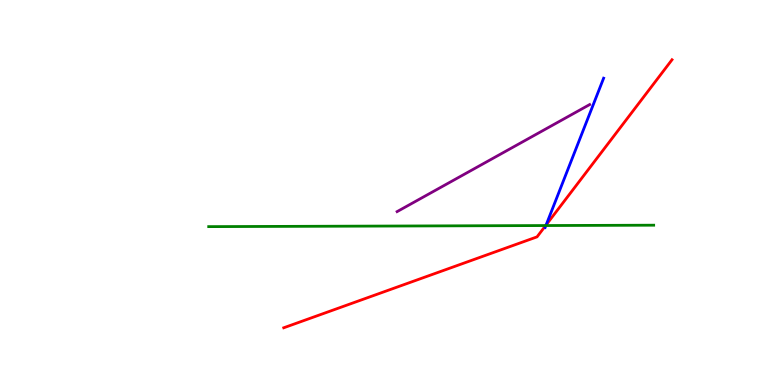[{'lines': ['blue', 'red'], 'intersections': [{'x': 7.05, 'y': 4.16}]}, {'lines': ['green', 'red'], 'intersections': [{'x': 7.04, 'y': 4.14}]}, {'lines': ['purple', 'red'], 'intersections': []}, {'lines': ['blue', 'green'], 'intersections': [{'x': 7.04, 'y': 4.14}]}, {'lines': ['blue', 'purple'], 'intersections': []}, {'lines': ['green', 'purple'], 'intersections': []}]